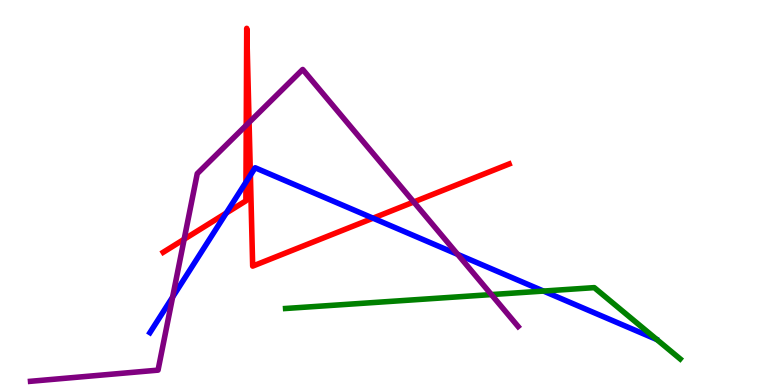[{'lines': ['blue', 'red'], 'intersections': [{'x': 2.92, 'y': 4.47}, {'x': 3.17, 'y': 5.27}, {'x': 3.23, 'y': 5.45}, {'x': 4.81, 'y': 4.33}]}, {'lines': ['green', 'red'], 'intersections': []}, {'lines': ['purple', 'red'], 'intersections': [{'x': 2.38, 'y': 3.79}, {'x': 3.18, 'y': 6.75}, {'x': 3.21, 'y': 6.82}, {'x': 5.34, 'y': 4.75}]}, {'lines': ['blue', 'green'], 'intersections': [{'x': 7.01, 'y': 2.44}]}, {'lines': ['blue', 'purple'], 'intersections': [{'x': 2.23, 'y': 2.28}, {'x': 5.91, 'y': 3.39}]}, {'lines': ['green', 'purple'], 'intersections': [{'x': 6.34, 'y': 2.35}]}]